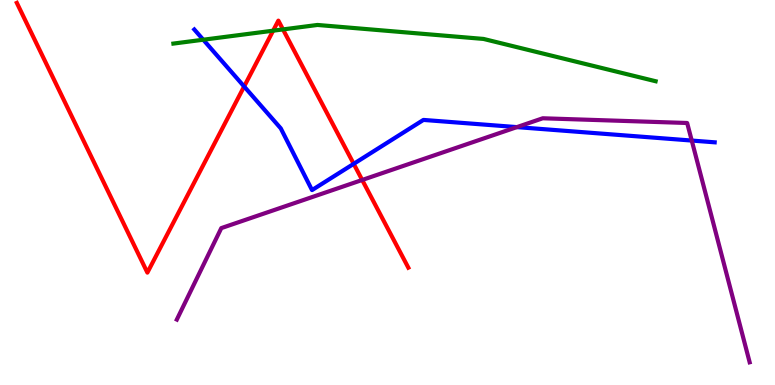[{'lines': ['blue', 'red'], 'intersections': [{'x': 3.15, 'y': 7.75}, {'x': 4.56, 'y': 5.74}]}, {'lines': ['green', 'red'], 'intersections': [{'x': 3.52, 'y': 9.2}, {'x': 3.65, 'y': 9.24}]}, {'lines': ['purple', 'red'], 'intersections': [{'x': 4.67, 'y': 5.33}]}, {'lines': ['blue', 'green'], 'intersections': [{'x': 2.62, 'y': 8.97}]}, {'lines': ['blue', 'purple'], 'intersections': [{'x': 6.67, 'y': 6.7}, {'x': 8.93, 'y': 6.35}]}, {'lines': ['green', 'purple'], 'intersections': []}]